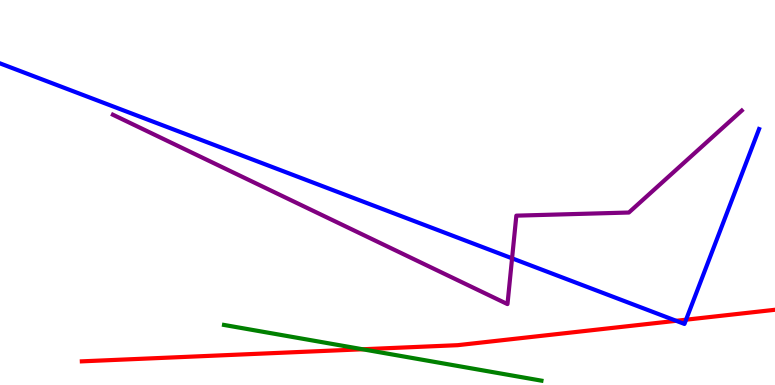[{'lines': ['blue', 'red'], 'intersections': [{'x': 8.72, 'y': 1.67}, {'x': 8.85, 'y': 1.7}]}, {'lines': ['green', 'red'], 'intersections': [{'x': 4.68, 'y': 0.928}]}, {'lines': ['purple', 'red'], 'intersections': []}, {'lines': ['blue', 'green'], 'intersections': []}, {'lines': ['blue', 'purple'], 'intersections': [{'x': 6.61, 'y': 3.29}]}, {'lines': ['green', 'purple'], 'intersections': []}]